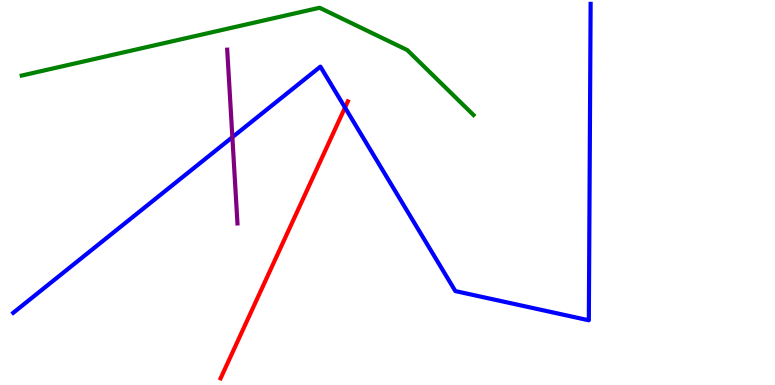[{'lines': ['blue', 'red'], 'intersections': [{'x': 4.45, 'y': 7.21}]}, {'lines': ['green', 'red'], 'intersections': []}, {'lines': ['purple', 'red'], 'intersections': []}, {'lines': ['blue', 'green'], 'intersections': []}, {'lines': ['blue', 'purple'], 'intersections': [{'x': 3.0, 'y': 6.44}]}, {'lines': ['green', 'purple'], 'intersections': []}]